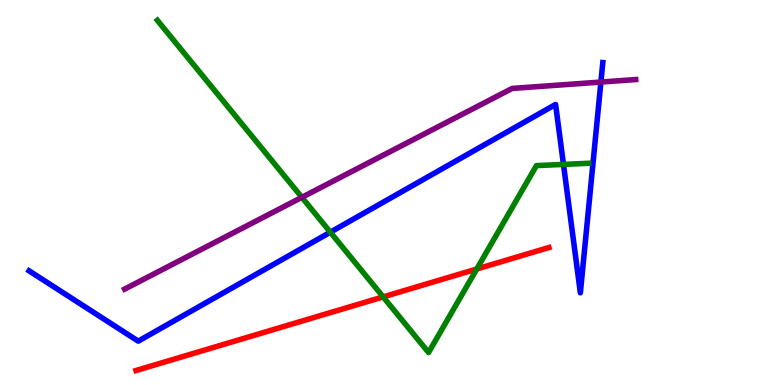[{'lines': ['blue', 'red'], 'intersections': []}, {'lines': ['green', 'red'], 'intersections': [{'x': 4.94, 'y': 2.29}, {'x': 6.15, 'y': 3.01}]}, {'lines': ['purple', 'red'], 'intersections': []}, {'lines': ['blue', 'green'], 'intersections': [{'x': 4.26, 'y': 3.97}, {'x': 7.27, 'y': 5.73}]}, {'lines': ['blue', 'purple'], 'intersections': [{'x': 7.75, 'y': 7.87}]}, {'lines': ['green', 'purple'], 'intersections': [{'x': 3.9, 'y': 4.87}]}]